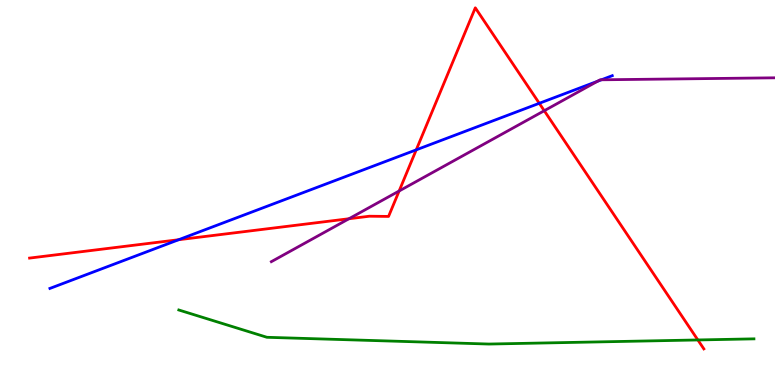[{'lines': ['blue', 'red'], 'intersections': [{'x': 2.31, 'y': 3.77}, {'x': 5.37, 'y': 6.11}, {'x': 6.96, 'y': 7.32}]}, {'lines': ['green', 'red'], 'intersections': [{'x': 9.0, 'y': 1.17}]}, {'lines': ['purple', 'red'], 'intersections': [{'x': 4.5, 'y': 4.32}, {'x': 5.15, 'y': 5.04}, {'x': 7.02, 'y': 7.12}]}, {'lines': ['blue', 'green'], 'intersections': []}, {'lines': ['blue', 'purple'], 'intersections': [{'x': 7.71, 'y': 7.89}, {'x': 7.76, 'y': 7.93}]}, {'lines': ['green', 'purple'], 'intersections': []}]